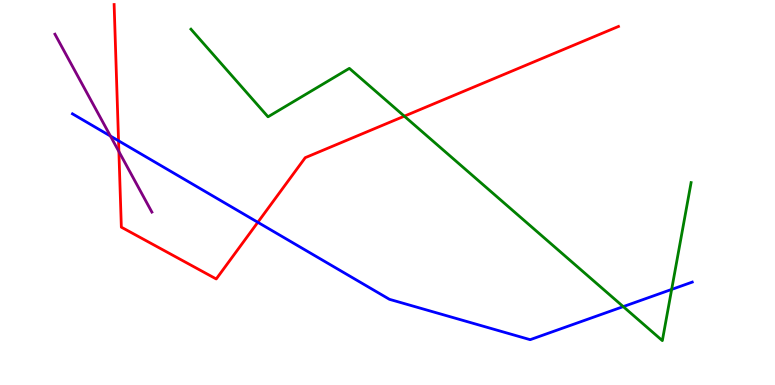[{'lines': ['blue', 'red'], 'intersections': [{'x': 1.53, 'y': 6.34}, {'x': 3.33, 'y': 4.23}]}, {'lines': ['green', 'red'], 'intersections': [{'x': 5.22, 'y': 6.98}]}, {'lines': ['purple', 'red'], 'intersections': [{'x': 1.53, 'y': 6.06}]}, {'lines': ['blue', 'green'], 'intersections': [{'x': 8.04, 'y': 2.04}, {'x': 8.67, 'y': 2.48}]}, {'lines': ['blue', 'purple'], 'intersections': [{'x': 1.43, 'y': 6.47}]}, {'lines': ['green', 'purple'], 'intersections': []}]